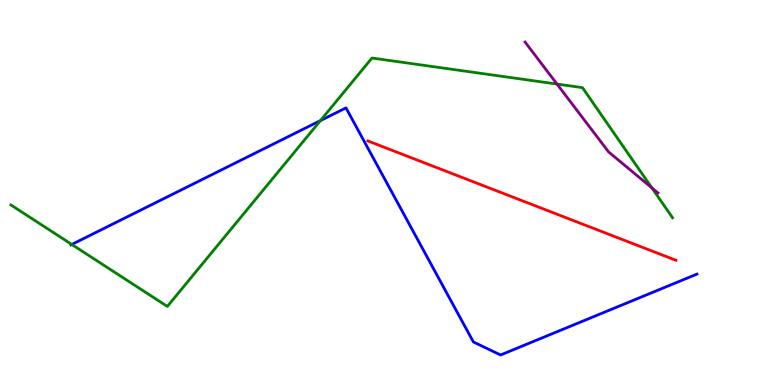[{'lines': ['blue', 'red'], 'intersections': []}, {'lines': ['green', 'red'], 'intersections': []}, {'lines': ['purple', 'red'], 'intersections': []}, {'lines': ['blue', 'green'], 'intersections': [{'x': 0.926, 'y': 3.65}, {'x': 4.13, 'y': 6.87}]}, {'lines': ['blue', 'purple'], 'intersections': []}, {'lines': ['green', 'purple'], 'intersections': [{'x': 7.19, 'y': 7.82}, {'x': 8.41, 'y': 5.12}]}]